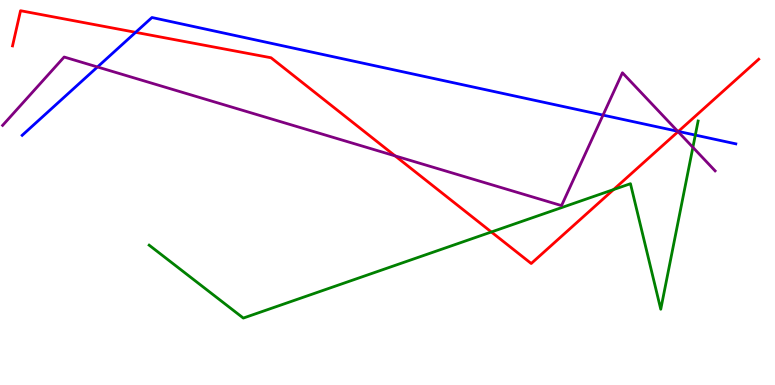[{'lines': ['blue', 'red'], 'intersections': [{'x': 1.75, 'y': 9.16}, {'x': 8.75, 'y': 6.59}]}, {'lines': ['green', 'red'], 'intersections': [{'x': 6.34, 'y': 3.97}, {'x': 7.92, 'y': 5.08}]}, {'lines': ['purple', 'red'], 'intersections': [{'x': 5.1, 'y': 5.95}, {'x': 8.75, 'y': 6.58}]}, {'lines': ['blue', 'green'], 'intersections': [{'x': 8.97, 'y': 6.49}]}, {'lines': ['blue', 'purple'], 'intersections': [{'x': 1.26, 'y': 8.26}, {'x': 7.78, 'y': 7.01}, {'x': 8.74, 'y': 6.59}]}, {'lines': ['green', 'purple'], 'intersections': [{'x': 8.94, 'y': 6.17}]}]